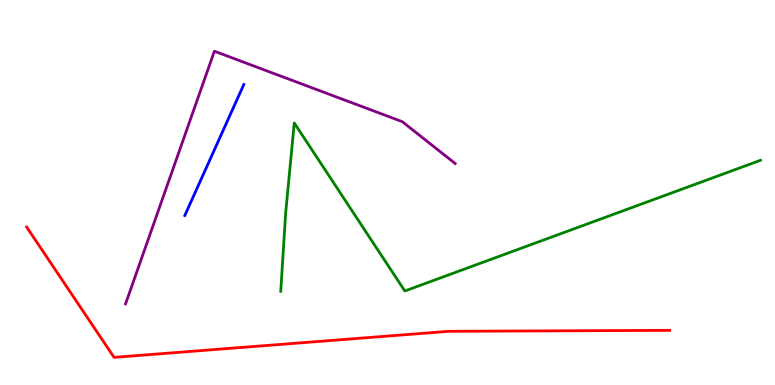[{'lines': ['blue', 'red'], 'intersections': []}, {'lines': ['green', 'red'], 'intersections': []}, {'lines': ['purple', 'red'], 'intersections': []}, {'lines': ['blue', 'green'], 'intersections': []}, {'lines': ['blue', 'purple'], 'intersections': []}, {'lines': ['green', 'purple'], 'intersections': []}]